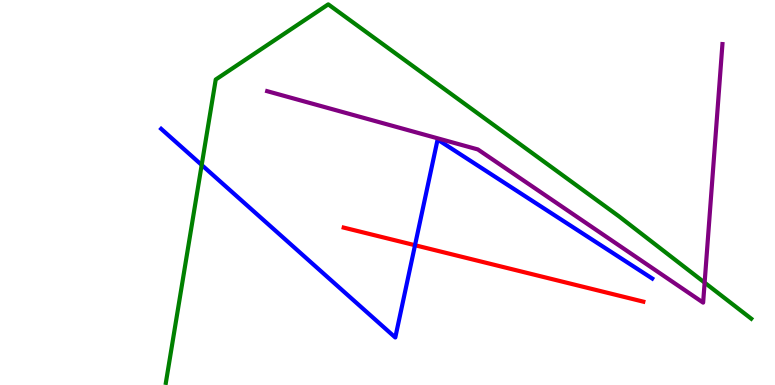[{'lines': ['blue', 'red'], 'intersections': [{'x': 5.36, 'y': 3.63}]}, {'lines': ['green', 'red'], 'intersections': []}, {'lines': ['purple', 'red'], 'intersections': []}, {'lines': ['blue', 'green'], 'intersections': [{'x': 2.6, 'y': 5.72}]}, {'lines': ['blue', 'purple'], 'intersections': []}, {'lines': ['green', 'purple'], 'intersections': [{'x': 9.09, 'y': 2.66}]}]